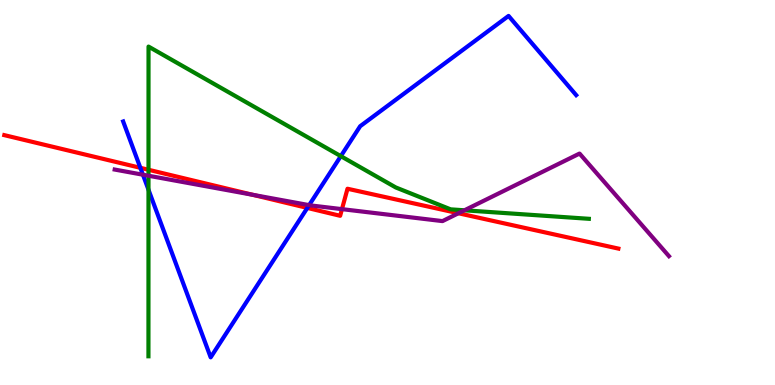[{'lines': ['blue', 'red'], 'intersections': [{'x': 1.81, 'y': 5.64}, {'x': 3.97, 'y': 4.6}]}, {'lines': ['green', 'red'], 'intersections': [{'x': 1.92, 'y': 5.59}]}, {'lines': ['purple', 'red'], 'intersections': [{'x': 3.26, 'y': 4.94}, {'x': 4.41, 'y': 4.57}, {'x': 5.92, 'y': 4.46}]}, {'lines': ['blue', 'green'], 'intersections': [{'x': 1.92, 'y': 5.07}, {'x': 4.4, 'y': 5.94}]}, {'lines': ['blue', 'purple'], 'intersections': [{'x': 1.84, 'y': 5.46}, {'x': 3.99, 'y': 4.67}]}, {'lines': ['green', 'purple'], 'intersections': [{'x': 1.92, 'y': 5.44}, {'x': 5.99, 'y': 4.54}]}]